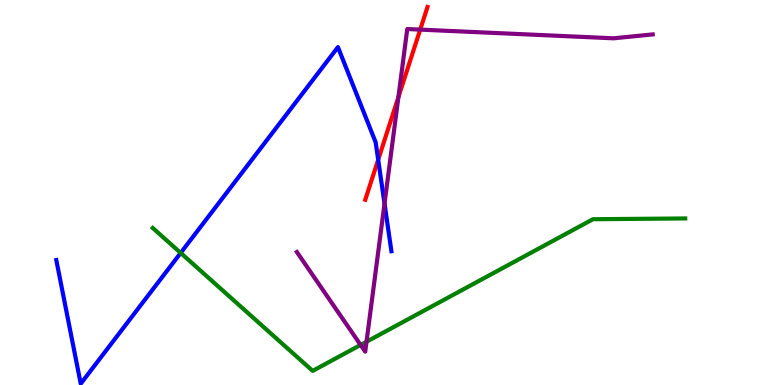[{'lines': ['blue', 'red'], 'intersections': [{'x': 4.88, 'y': 5.85}]}, {'lines': ['green', 'red'], 'intersections': []}, {'lines': ['purple', 'red'], 'intersections': [{'x': 5.14, 'y': 7.48}, {'x': 5.42, 'y': 9.23}]}, {'lines': ['blue', 'green'], 'intersections': [{'x': 2.33, 'y': 3.43}]}, {'lines': ['blue', 'purple'], 'intersections': [{'x': 4.96, 'y': 4.71}]}, {'lines': ['green', 'purple'], 'intersections': [{'x': 4.65, 'y': 1.04}, {'x': 4.73, 'y': 1.12}]}]